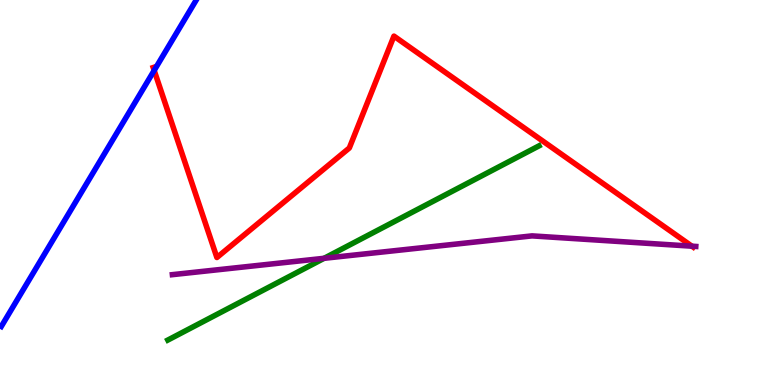[{'lines': ['blue', 'red'], 'intersections': [{'x': 1.99, 'y': 8.17}]}, {'lines': ['green', 'red'], 'intersections': []}, {'lines': ['purple', 'red'], 'intersections': [{'x': 8.93, 'y': 3.61}]}, {'lines': ['blue', 'green'], 'intersections': []}, {'lines': ['blue', 'purple'], 'intersections': []}, {'lines': ['green', 'purple'], 'intersections': [{'x': 4.18, 'y': 3.29}]}]